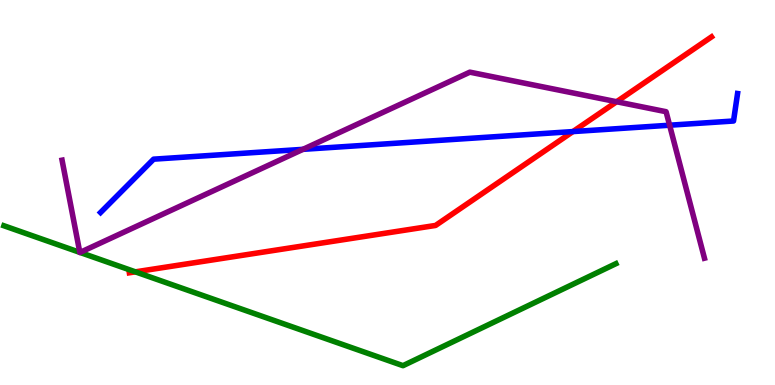[{'lines': ['blue', 'red'], 'intersections': [{'x': 7.39, 'y': 6.58}]}, {'lines': ['green', 'red'], 'intersections': [{'x': 1.75, 'y': 2.94}]}, {'lines': ['purple', 'red'], 'intersections': [{'x': 7.96, 'y': 7.36}]}, {'lines': ['blue', 'green'], 'intersections': []}, {'lines': ['blue', 'purple'], 'intersections': [{'x': 3.91, 'y': 6.12}, {'x': 8.64, 'y': 6.75}]}, {'lines': ['green', 'purple'], 'intersections': [{'x': 1.03, 'y': 3.45}, {'x': 1.03, 'y': 3.44}]}]